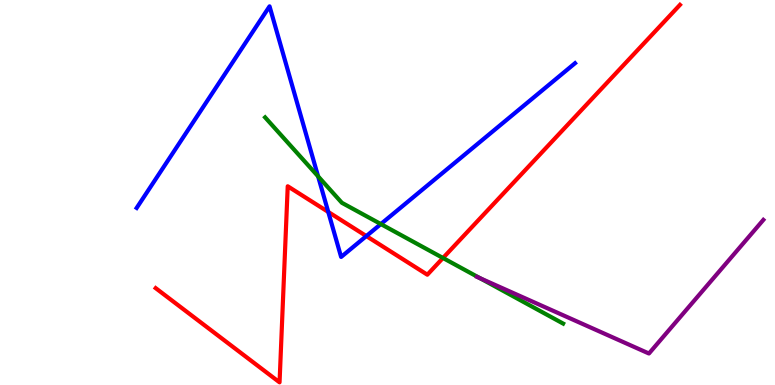[{'lines': ['blue', 'red'], 'intersections': [{'x': 4.24, 'y': 4.49}, {'x': 4.73, 'y': 3.87}]}, {'lines': ['green', 'red'], 'intersections': [{'x': 5.72, 'y': 3.3}]}, {'lines': ['purple', 'red'], 'intersections': []}, {'lines': ['blue', 'green'], 'intersections': [{'x': 4.1, 'y': 5.42}, {'x': 4.91, 'y': 4.18}]}, {'lines': ['blue', 'purple'], 'intersections': []}, {'lines': ['green', 'purple'], 'intersections': [{'x': 6.19, 'y': 2.77}]}]